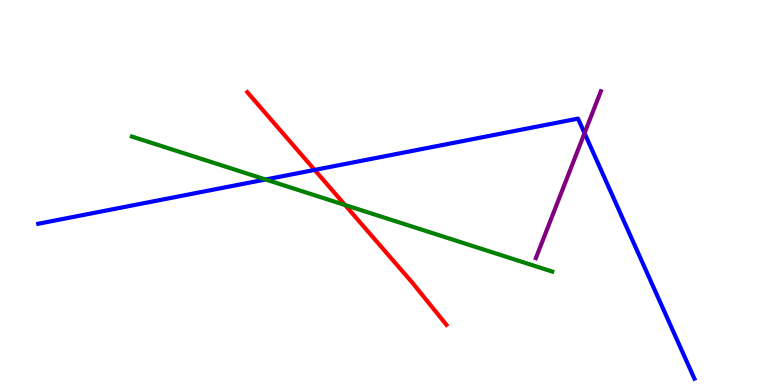[{'lines': ['blue', 'red'], 'intersections': [{'x': 4.06, 'y': 5.59}]}, {'lines': ['green', 'red'], 'intersections': [{'x': 4.45, 'y': 4.67}]}, {'lines': ['purple', 'red'], 'intersections': []}, {'lines': ['blue', 'green'], 'intersections': [{'x': 3.43, 'y': 5.34}]}, {'lines': ['blue', 'purple'], 'intersections': [{'x': 7.54, 'y': 6.54}]}, {'lines': ['green', 'purple'], 'intersections': []}]